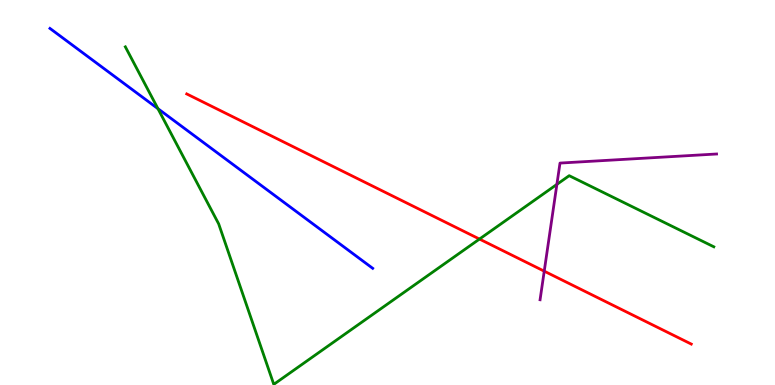[{'lines': ['blue', 'red'], 'intersections': []}, {'lines': ['green', 'red'], 'intersections': [{'x': 6.19, 'y': 3.79}]}, {'lines': ['purple', 'red'], 'intersections': [{'x': 7.02, 'y': 2.96}]}, {'lines': ['blue', 'green'], 'intersections': [{'x': 2.04, 'y': 7.18}]}, {'lines': ['blue', 'purple'], 'intersections': []}, {'lines': ['green', 'purple'], 'intersections': [{'x': 7.19, 'y': 5.21}]}]